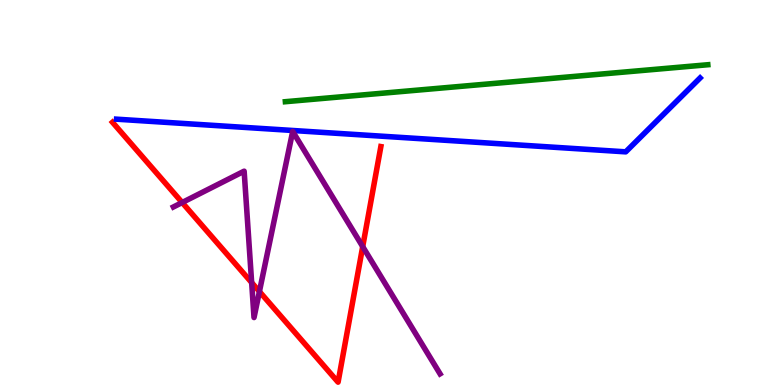[{'lines': ['blue', 'red'], 'intersections': []}, {'lines': ['green', 'red'], 'intersections': []}, {'lines': ['purple', 'red'], 'intersections': [{'x': 2.35, 'y': 4.74}, {'x': 3.25, 'y': 2.66}, {'x': 3.35, 'y': 2.43}, {'x': 4.68, 'y': 3.59}]}, {'lines': ['blue', 'green'], 'intersections': []}, {'lines': ['blue', 'purple'], 'intersections': []}, {'lines': ['green', 'purple'], 'intersections': []}]